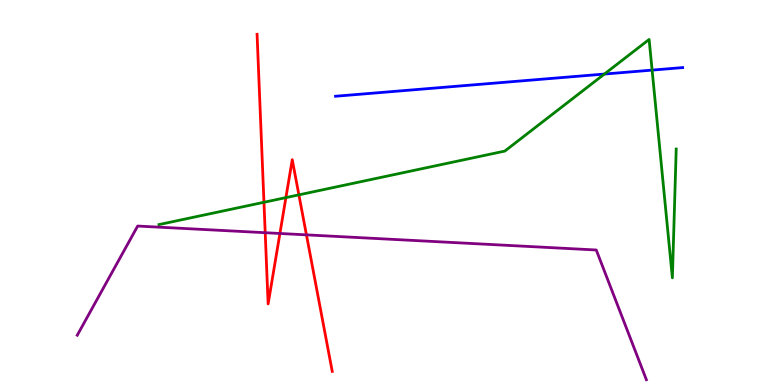[{'lines': ['blue', 'red'], 'intersections': []}, {'lines': ['green', 'red'], 'intersections': [{'x': 3.41, 'y': 4.75}, {'x': 3.69, 'y': 4.87}, {'x': 3.86, 'y': 4.94}]}, {'lines': ['purple', 'red'], 'intersections': [{'x': 3.42, 'y': 3.96}, {'x': 3.61, 'y': 3.94}, {'x': 3.95, 'y': 3.9}]}, {'lines': ['blue', 'green'], 'intersections': [{'x': 7.8, 'y': 8.08}, {'x': 8.41, 'y': 8.18}]}, {'lines': ['blue', 'purple'], 'intersections': []}, {'lines': ['green', 'purple'], 'intersections': []}]